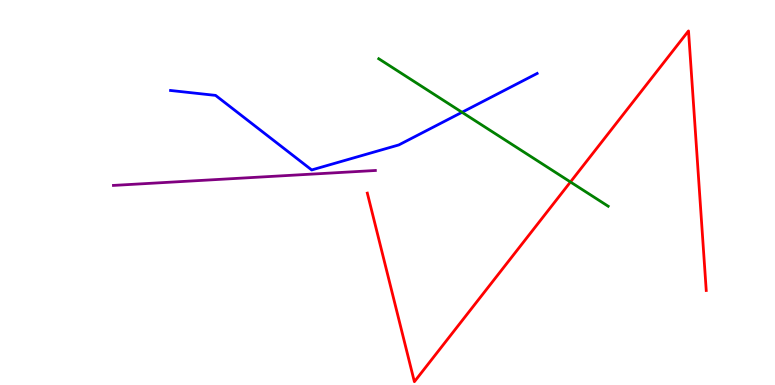[{'lines': ['blue', 'red'], 'intersections': []}, {'lines': ['green', 'red'], 'intersections': [{'x': 7.36, 'y': 5.27}]}, {'lines': ['purple', 'red'], 'intersections': []}, {'lines': ['blue', 'green'], 'intersections': [{'x': 5.96, 'y': 7.08}]}, {'lines': ['blue', 'purple'], 'intersections': []}, {'lines': ['green', 'purple'], 'intersections': []}]